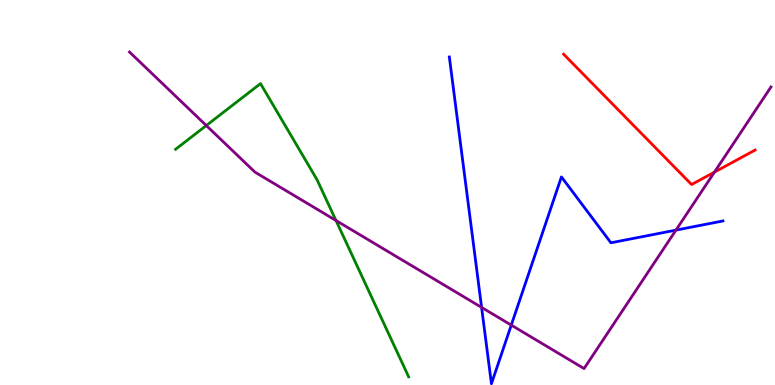[{'lines': ['blue', 'red'], 'intersections': []}, {'lines': ['green', 'red'], 'intersections': []}, {'lines': ['purple', 'red'], 'intersections': [{'x': 9.22, 'y': 5.53}]}, {'lines': ['blue', 'green'], 'intersections': []}, {'lines': ['blue', 'purple'], 'intersections': [{'x': 6.21, 'y': 2.02}, {'x': 6.6, 'y': 1.56}, {'x': 8.72, 'y': 4.02}]}, {'lines': ['green', 'purple'], 'intersections': [{'x': 2.66, 'y': 6.74}, {'x': 4.34, 'y': 4.27}]}]